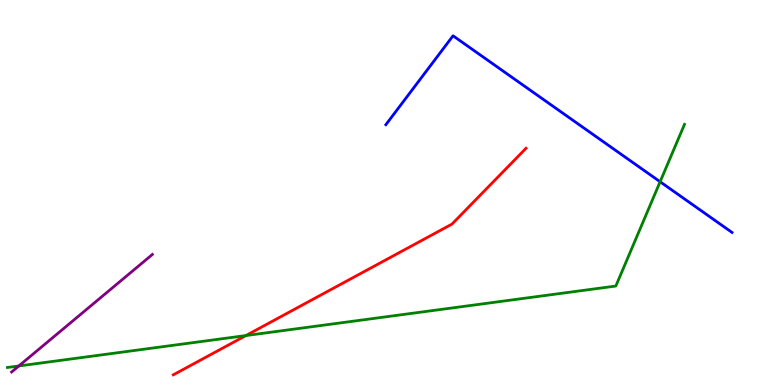[{'lines': ['blue', 'red'], 'intersections': []}, {'lines': ['green', 'red'], 'intersections': [{'x': 3.17, 'y': 1.28}]}, {'lines': ['purple', 'red'], 'intersections': []}, {'lines': ['blue', 'green'], 'intersections': [{'x': 8.52, 'y': 5.28}]}, {'lines': ['blue', 'purple'], 'intersections': []}, {'lines': ['green', 'purple'], 'intersections': [{'x': 0.243, 'y': 0.495}]}]